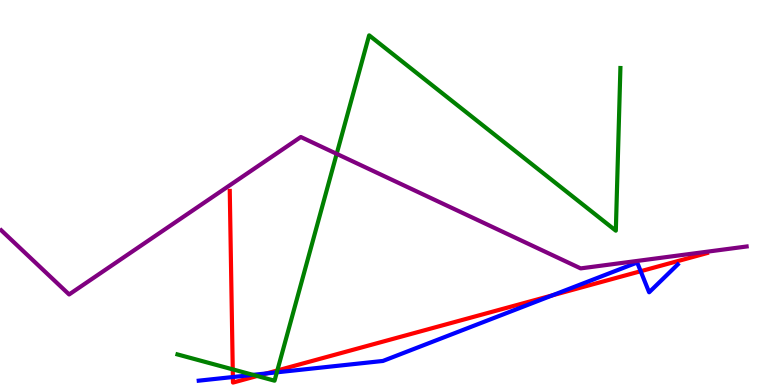[{'lines': ['blue', 'red'], 'intersections': [{'x': 3.01, 'y': 0.207}, {'x': 3.44, 'y': 0.301}, {'x': 7.13, 'y': 2.33}, {'x': 8.27, 'y': 2.96}]}, {'lines': ['green', 'red'], 'intersections': [{'x': 3.0, 'y': 0.406}, {'x': 3.32, 'y': 0.234}, {'x': 3.58, 'y': 0.378}]}, {'lines': ['purple', 'red'], 'intersections': []}, {'lines': ['blue', 'green'], 'intersections': [{'x': 3.27, 'y': 0.263}, {'x': 3.57, 'y': 0.329}]}, {'lines': ['blue', 'purple'], 'intersections': []}, {'lines': ['green', 'purple'], 'intersections': [{'x': 4.34, 'y': 6.0}]}]